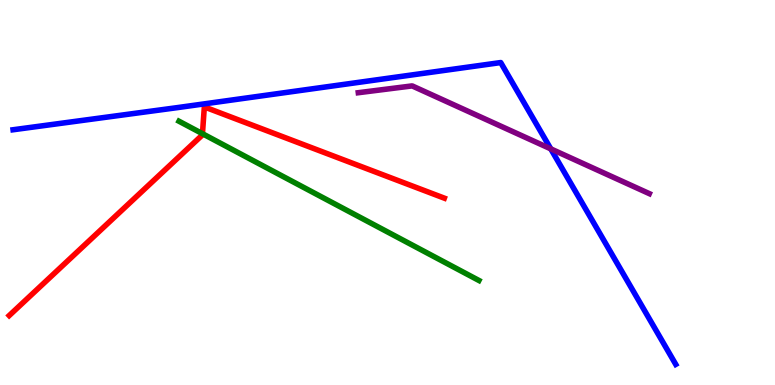[{'lines': ['blue', 'red'], 'intersections': []}, {'lines': ['green', 'red'], 'intersections': [{'x': 2.61, 'y': 6.53}]}, {'lines': ['purple', 'red'], 'intersections': []}, {'lines': ['blue', 'green'], 'intersections': []}, {'lines': ['blue', 'purple'], 'intersections': [{'x': 7.11, 'y': 6.13}]}, {'lines': ['green', 'purple'], 'intersections': []}]